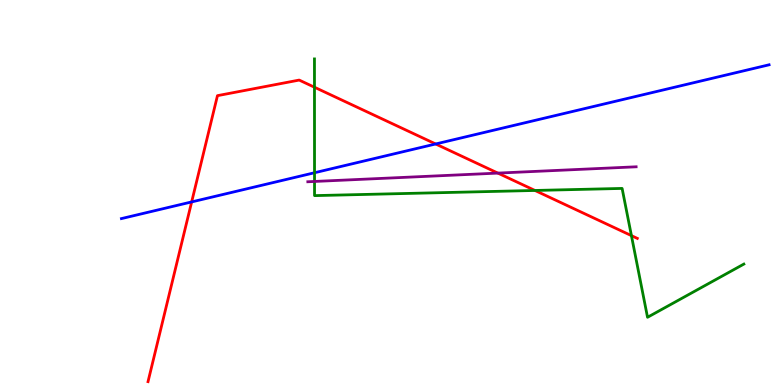[{'lines': ['blue', 'red'], 'intersections': [{'x': 2.47, 'y': 4.76}, {'x': 5.62, 'y': 6.26}]}, {'lines': ['green', 'red'], 'intersections': [{'x': 4.06, 'y': 7.73}, {'x': 6.9, 'y': 5.05}, {'x': 8.15, 'y': 3.88}]}, {'lines': ['purple', 'red'], 'intersections': [{'x': 6.42, 'y': 5.5}]}, {'lines': ['blue', 'green'], 'intersections': [{'x': 4.06, 'y': 5.51}]}, {'lines': ['blue', 'purple'], 'intersections': []}, {'lines': ['green', 'purple'], 'intersections': [{'x': 4.06, 'y': 5.29}]}]